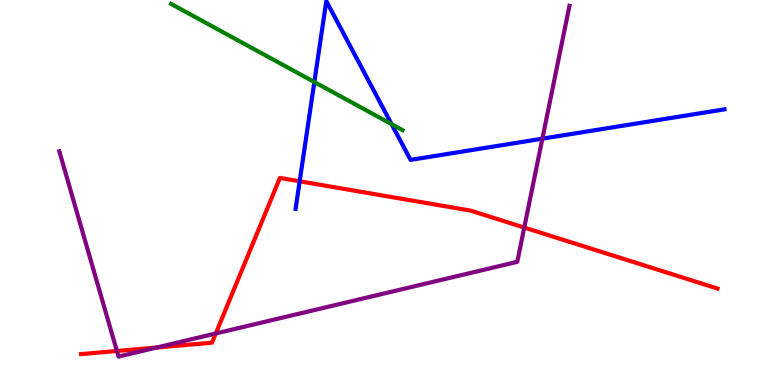[{'lines': ['blue', 'red'], 'intersections': [{'x': 3.87, 'y': 5.29}]}, {'lines': ['green', 'red'], 'intersections': []}, {'lines': ['purple', 'red'], 'intersections': [{'x': 1.51, 'y': 0.883}, {'x': 2.02, 'y': 0.973}, {'x': 2.78, 'y': 1.34}, {'x': 6.76, 'y': 4.09}]}, {'lines': ['blue', 'green'], 'intersections': [{'x': 4.06, 'y': 7.87}, {'x': 5.05, 'y': 6.77}]}, {'lines': ['blue', 'purple'], 'intersections': [{'x': 7.0, 'y': 6.4}]}, {'lines': ['green', 'purple'], 'intersections': []}]